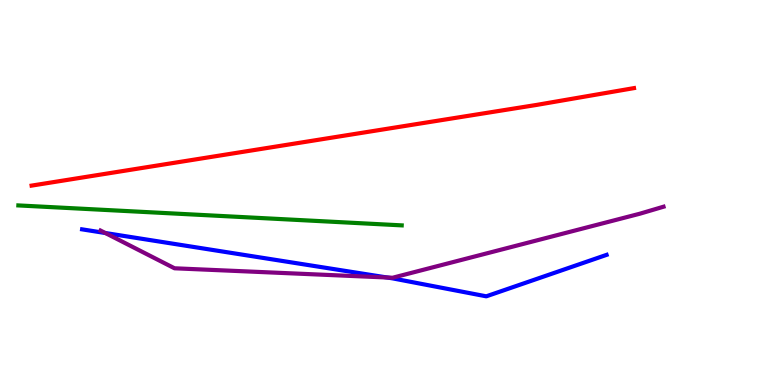[{'lines': ['blue', 'red'], 'intersections': []}, {'lines': ['green', 'red'], 'intersections': []}, {'lines': ['purple', 'red'], 'intersections': []}, {'lines': ['blue', 'green'], 'intersections': []}, {'lines': ['blue', 'purple'], 'intersections': [{'x': 1.36, 'y': 3.95}, {'x': 5.0, 'y': 2.79}]}, {'lines': ['green', 'purple'], 'intersections': []}]